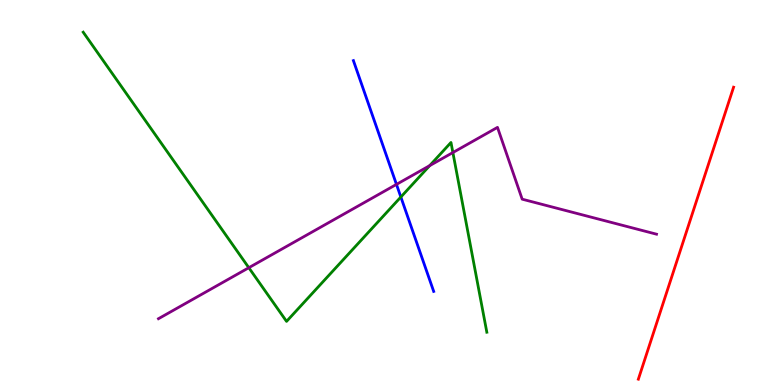[{'lines': ['blue', 'red'], 'intersections': []}, {'lines': ['green', 'red'], 'intersections': []}, {'lines': ['purple', 'red'], 'intersections': []}, {'lines': ['blue', 'green'], 'intersections': [{'x': 5.17, 'y': 4.88}]}, {'lines': ['blue', 'purple'], 'intersections': [{'x': 5.12, 'y': 5.21}]}, {'lines': ['green', 'purple'], 'intersections': [{'x': 3.21, 'y': 3.05}, {'x': 5.54, 'y': 5.7}, {'x': 5.84, 'y': 6.04}]}]